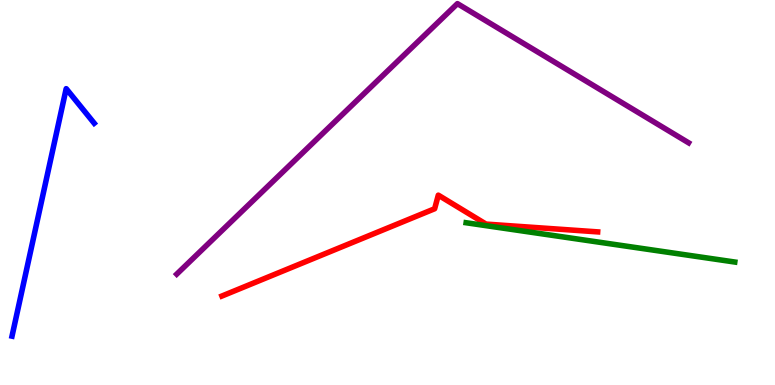[{'lines': ['blue', 'red'], 'intersections': []}, {'lines': ['green', 'red'], 'intersections': []}, {'lines': ['purple', 'red'], 'intersections': []}, {'lines': ['blue', 'green'], 'intersections': []}, {'lines': ['blue', 'purple'], 'intersections': []}, {'lines': ['green', 'purple'], 'intersections': []}]